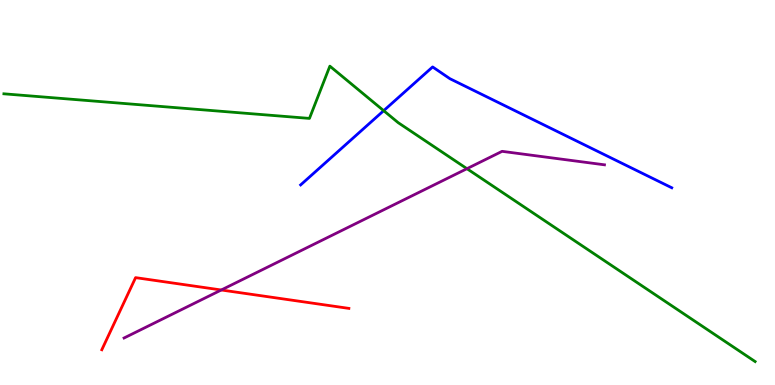[{'lines': ['blue', 'red'], 'intersections': []}, {'lines': ['green', 'red'], 'intersections': []}, {'lines': ['purple', 'red'], 'intersections': [{'x': 2.86, 'y': 2.47}]}, {'lines': ['blue', 'green'], 'intersections': [{'x': 4.95, 'y': 7.13}]}, {'lines': ['blue', 'purple'], 'intersections': []}, {'lines': ['green', 'purple'], 'intersections': [{'x': 6.03, 'y': 5.62}]}]